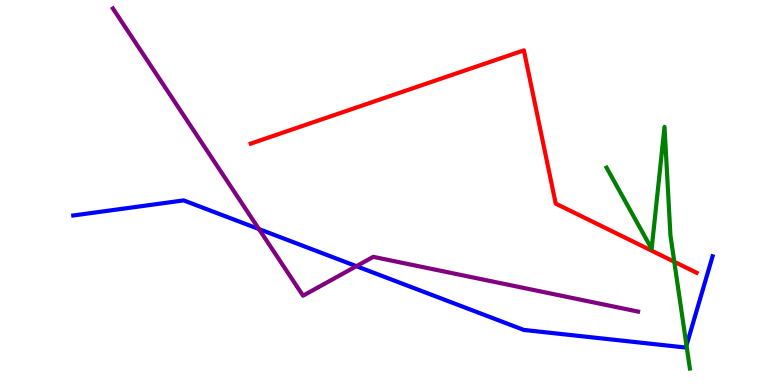[{'lines': ['blue', 'red'], 'intersections': []}, {'lines': ['green', 'red'], 'intersections': [{'x': 8.7, 'y': 3.2}]}, {'lines': ['purple', 'red'], 'intersections': []}, {'lines': ['blue', 'green'], 'intersections': [{'x': 8.86, 'y': 1.03}]}, {'lines': ['blue', 'purple'], 'intersections': [{'x': 3.34, 'y': 4.05}, {'x': 4.6, 'y': 3.09}]}, {'lines': ['green', 'purple'], 'intersections': []}]